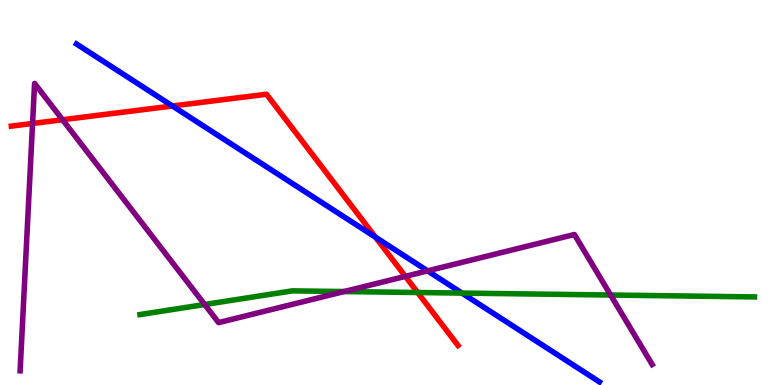[{'lines': ['blue', 'red'], 'intersections': [{'x': 2.23, 'y': 7.25}, {'x': 4.84, 'y': 3.84}]}, {'lines': ['green', 'red'], 'intersections': [{'x': 5.39, 'y': 2.4}]}, {'lines': ['purple', 'red'], 'intersections': [{'x': 0.42, 'y': 6.79}, {'x': 0.807, 'y': 6.89}, {'x': 5.23, 'y': 2.82}]}, {'lines': ['blue', 'green'], 'intersections': [{'x': 5.96, 'y': 2.39}]}, {'lines': ['blue', 'purple'], 'intersections': [{'x': 5.52, 'y': 2.96}]}, {'lines': ['green', 'purple'], 'intersections': [{'x': 2.64, 'y': 2.09}, {'x': 4.44, 'y': 2.43}, {'x': 7.88, 'y': 2.34}]}]